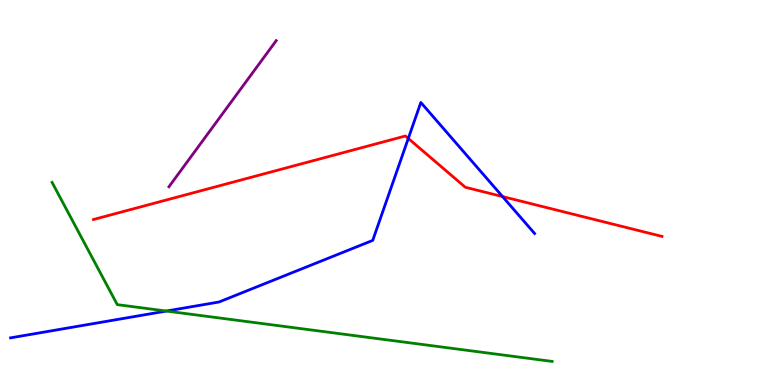[{'lines': ['blue', 'red'], 'intersections': [{'x': 5.27, 'y': 6.4}, {'x': 6.48, 'y': 4.89}]}, {'lines': ['green', 'red'], 'intersections': []}, {'lines': ['purple', 'red'], 'intersections': []}, {'lines': ['blue', 'green'], 'intersections': [{'x': 2.15, 'y': 1.92}]}, {'lines': ['blue', 'purple'], 'intersections': []}, {'lines': ['green', 'purple'], 'intersections': []}]